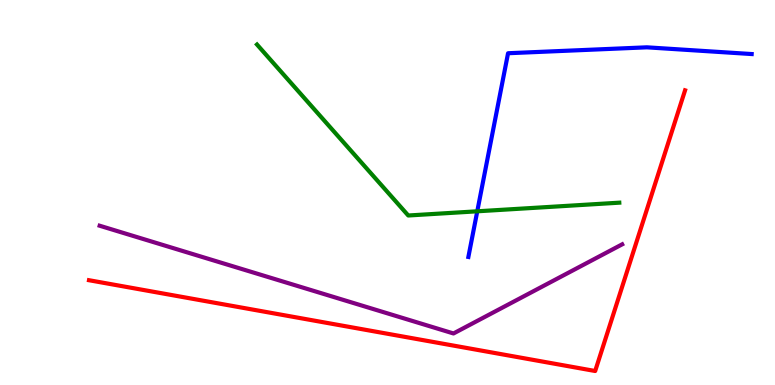[{'lines': ['blue', 'red'], 'intersections': []}, {'lines': ['green', 'red'], 'intersections': []}, {'lines': ['purple', 'red'], 'intersections': []}, {'lines': ['blue', 'green'], 'intersections': [{'x': 6.16, 'y': 4.51}]}, {'lines': ['blue', 'purple'], 'intersections': []}, {'lines': ['green', 'purple'], 'intersections': []}]